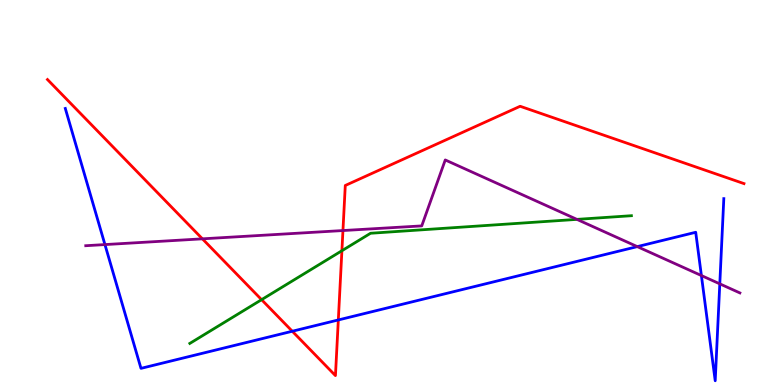[{'lines': ['blue', 'red'], 'intersections': [{'x': 3.77, 'y': 1.4}, {'x': 4.37, 'y': 1.69}]}, {'lines': ['green', 'red'], 'intersections': [{'x': 3.38, 'y': 2.22}, {'x': 4.41, 'y': 3.49}]}, {'lines': ['purple', 'red'], 'intersections': [{'x': 2.61, 'y': 3.8}, {'x': 4.43, 'y': 4.01}]}, {'lines': ['blue', 'green'], 'intersections': []}, {'lines': ['blue', 'purple'], 'intersections': [{'x': 1.35, 'y': 3.65}, {'x': 8.22, 'y': 3.59}, {'x': 9.05, 'y': 2.84}, {'x': 9.29, 'y': 2.63}]}, {'lines': ['green', 'purple'], 'intersections': [{'x': 7.44, 'y': 4.3}]}]